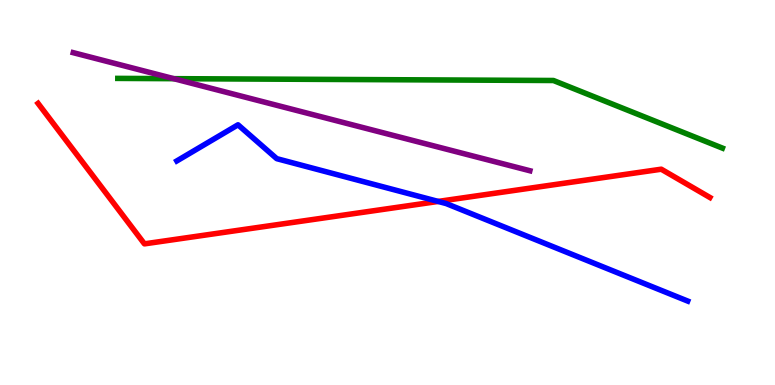[{'lines': ['blue', 'red'], 'intersections': [{'x': 5.65, 'y': 4.77}]}, {'lines': ['green', 'red'], 'intersections': []}, {'lines': ['purple', 'red'], 'intersections': []}, {'lines': ['blue', 'green'], 'intersections': []}, {'lines': ['blue', 'purple'], 'intersections': []}, {'lines': ['green', 'purple'], 'intersections': [{'x': 2.24, 'y': 7.96}]}]